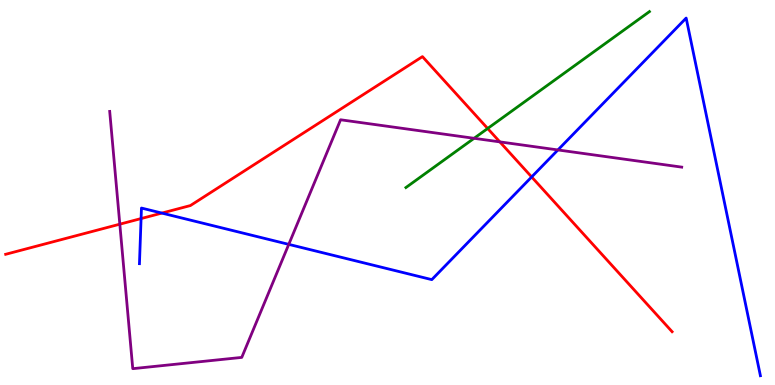[{'lines': ['blue', 'red'], 'intersections': [{'x': 1.82, 'y': 4.32}, {'x': 2.09, 'y': 4.47}, {'x': 6.86, 'y': 5.4}]}, {'lines': ['green', 'red'], 'intersections': [{'x': 6.29, 'y': 6.66}]}, {'lines': ['purple', 'red'], 'intersections': [{'x': 1.55, 'y': 4.18}, {'x': 6.45, 'y': 6.31}]}, {'lines': ['blue', 'green'], 'intersections': []}, {'lines': ['blue', 'purple'], 'intersections': [{'x': 3.73, 'y': 3.65}, {'x': 7.2, 'y': 6.11}]}, {'lines': ['green', 'purple'], 'intersections': [{'x': 6.12, 'y': 6.41}]}]